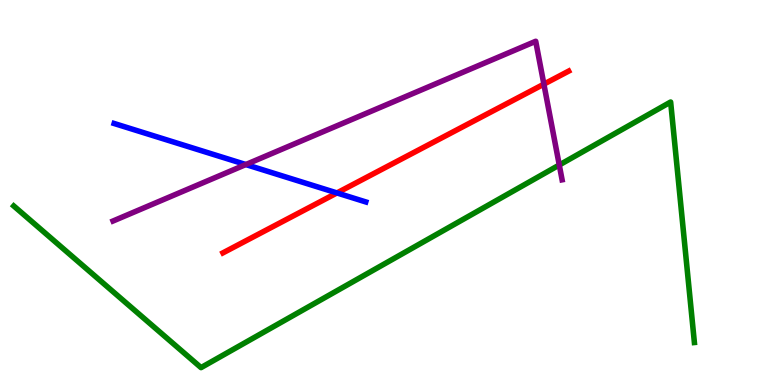[{'lines': ['blue', 'red'], 'intersections': [{'x': 4.35, 'y': 4.99}]}, {'lines': ['green', 'red'], 'intersections': []}, {'lines': ['purple', 'red'], 'intersections': [{'x': 7.02, 'y': 7.81}]}, {'lines': ['blue', 'green'], 'intersections': []}, {'lines': ['blue', 'purple'], 'intersections': [{'x': 3.17, 'y': 5.73}]}, {'lines': ['green', 'purple'], 'intersections': [{'x': 7.22, 'y': 5.71}]}]